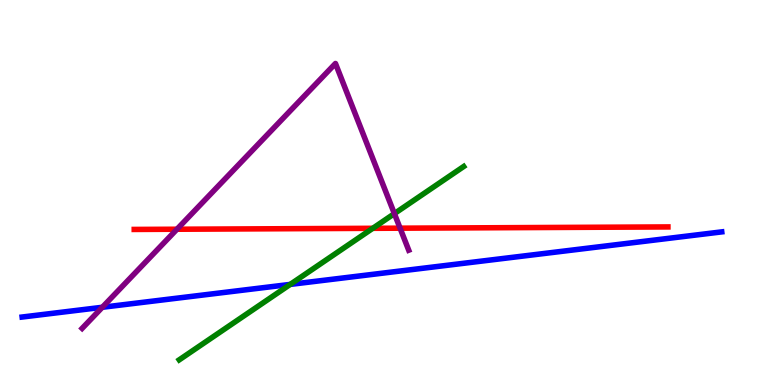[{'lines': ['blue', 'red'], 'intersections': []}, {'lines': ['green', 'red'], 'intersections': [{'x': 4.81, 'y': 4.07}]}, {'lines': ['purple', 'red'], 'intersections': [{'x': 2.28, 'y': 4.05}, {'x': 5.16, 'y': 4.07}]}, {'lines': ['blue', 'green'], 'intersections': [{'x': 3.74, 'y': 2.61}]}, {'lines': ['blue', 'purple'], 'intersections': [{'x': 1.32, 'y': 2.02}]}, {'lines': ['green', 'purple'], 'intersections': [{'x': 5.09, 'y': 4.45}]}]